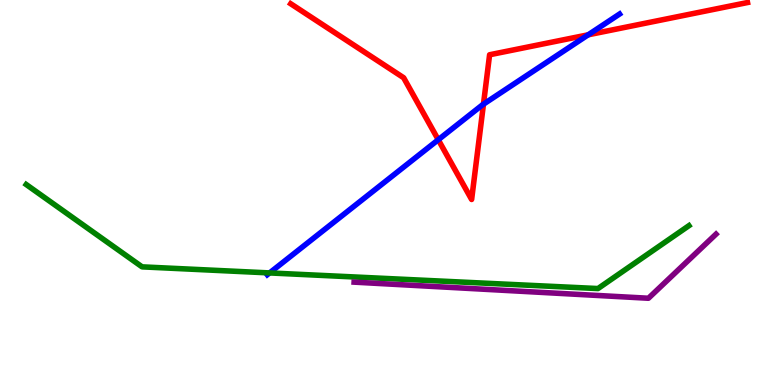[{'lines': ['blue', 'red'], 'intersections': [{'x': 5.66, 'y': 6.37}, {'x': 6.24, 'y': 7.29}, {'x': 7.59, 'y': 9.1}]}, {'lines': ['green', 'red'], 'intersections': []}, {'lines': ['purple', 'red'], 'intersections': []}, {'lines': ['blue', 'green'], 'intersections': [{'x': 3.48, 'y': 2.91}]}, {'lines': ['blue', 'purple'], 'intersections': []}, {'lines': ['green', 'purple'], 'intersections': []}]